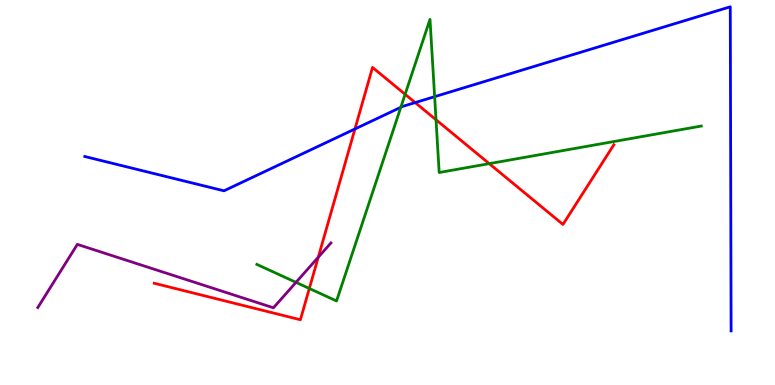[{'lines': ['blue', 'red'], 'intersections': [{'x': 4.58, 'y': 6.65}, {'x': 5.36, 'y': 7.34}]}, {'lines': ['green', 'red'], 'intersections': [{'x': 3.99, 'y': 2.51}, {'x': 5.23, 'y': 7.55}, {'x': 5.63, 'y': 6.89}, {'x': 6.31, 'y': 5.75}]}, {'lines': ['purple', 'red'], 'intersections': [{'x': 4.11, 'y': 3.32}]}, {'lines': ['blue', 'green'], 'intersections': [{'x': 5.17, 'y': 7.21}, {'x': 5.61, 'y': 7.49}]}, {'lines': ['blue', 'purple'], 'intersections': []}, {'lines': ['green', 'purple'], 'intersections': [{'x': 3.82, 'y': 2.67}]}]